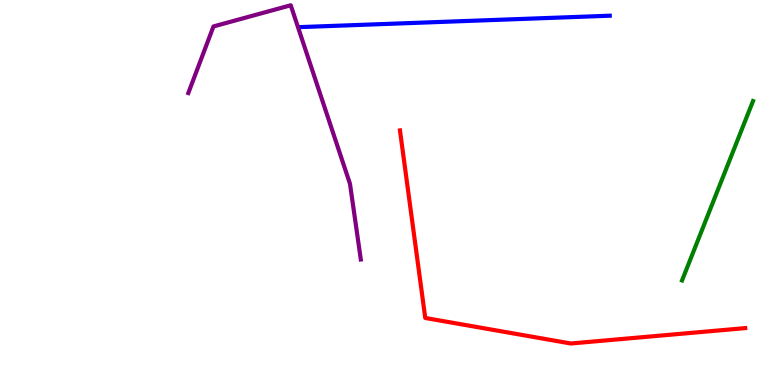[{'lines': ['blue', 'red'], 'intersections': []}, {'lines': ['green', 'red'], 'intersections': []}, {'lines': ['purple', 'red'], 'intersections': []}, {'lines': ['blue', 'green'], 'intersections': []}, {'lines': ['blue', 'purple'], 'intersections': []}, {'lines': ['green', 'purple'], 'intersections': []}]